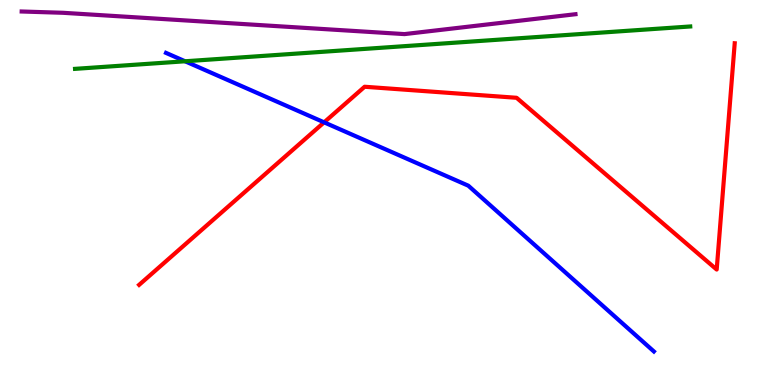[{'lines': ['blue', 'red'], 'intersections': [{'x': 4.18, 'y': 6.82}]}, {'lines': ['green', 'red'], 'intersections': []}, {'lines': ['purple', 'red'], 'intersections': []}, {'lines': ['blue', 'green'], 'intersections': [{'x': 2.39, 'y': 8.41}]}, {'lines': ['blue', 'purple'], 'intersections': []}, {'lines': ['green', 'purple'], 'intersections': []}]